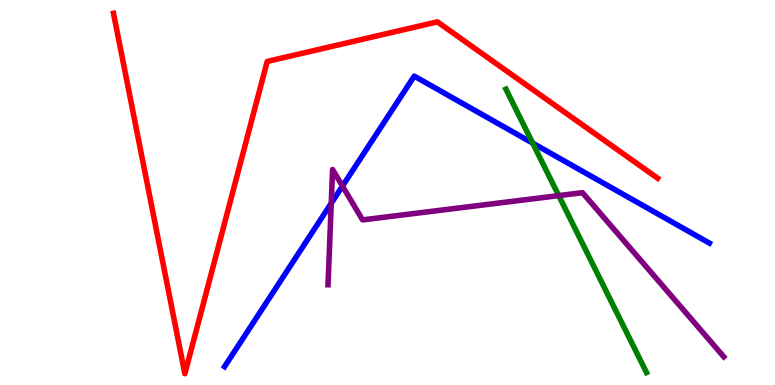[{'lines': ['blue', 'red'], 'intersections': []}, {'lines': ['green', 'red'], 'intersections': []}, {'lines': ['purple', 'red'], 'intersections': []}, {'lines': ['blue', 'green'], 'intersections': [{'x': 6.87, 'y': 6.28}]}, {'lines': ['blue', 'purple'], 'intersections': [{'x': 4.27, 'y': 4.72}, {'x': 4.42, 'y': 5.17}]}, {'lines': ['green', 'purple'], 'intersections': [{'x': 7.21, 'y': 4.92}]}]